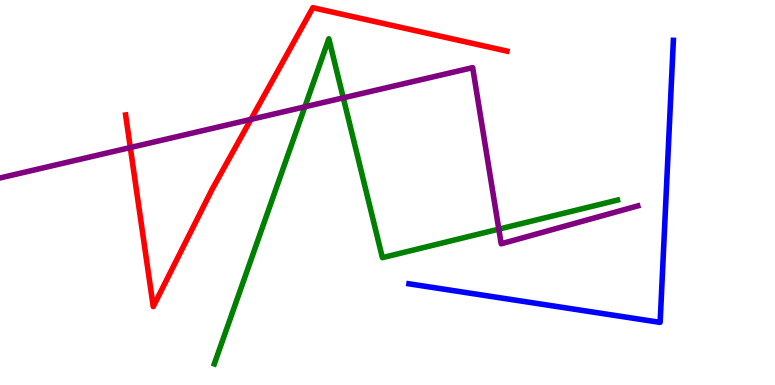[{'lines': ['blue', 'red'], 'intersections': []}, {'lines': ['green', 'red'], 'intersections': []}, {'lines': ['purple', 'red'], 'intersections': [{'x': 1.68, 'y': 6.17}, {'x': 3.24, 'y': 6.9}]}, {'lines': ['blue', 'green'], 'intersections': []}, {'lines': ['blue', 'purple'], 'intersections': []}, {'lines': ['green', 'purple'], 'intersections': [{'x': 3.93, 'y': 7.23}, {'x': 4.43, 'y': 7.46}, {'x': 6.44, 'y': 4.05}]}]